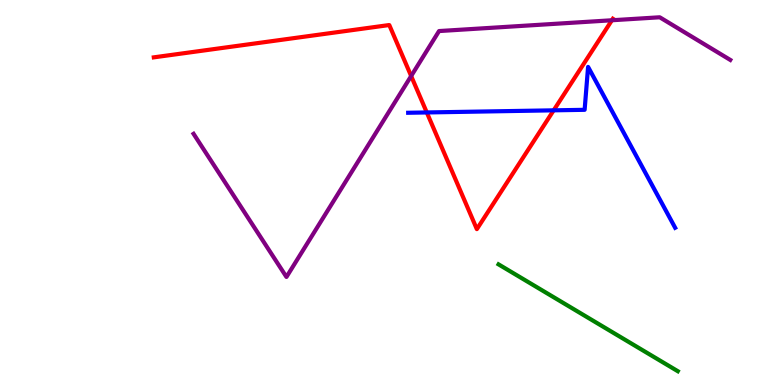[{'lines': ['blue', 'red'], 'intersections': [{'x': 5.51, 'y': 7.08}, {'x': 7.14, 'y': 7.13}]}, {'lines': ['green', 'red'], 'intersections': []}, {'lines': ['purple', 'red'], 'intersections': [{'x': 5.31, 'y': 8.03}, {'x': 7.9, 'y': 9.47}]}, {'lines': ['blue', 'green'], 'intersections': []}, {'lines': ['blue', 'purple'], 'intersections': []}, {'lines': ['green', 'purple'], 'intersections': []}]